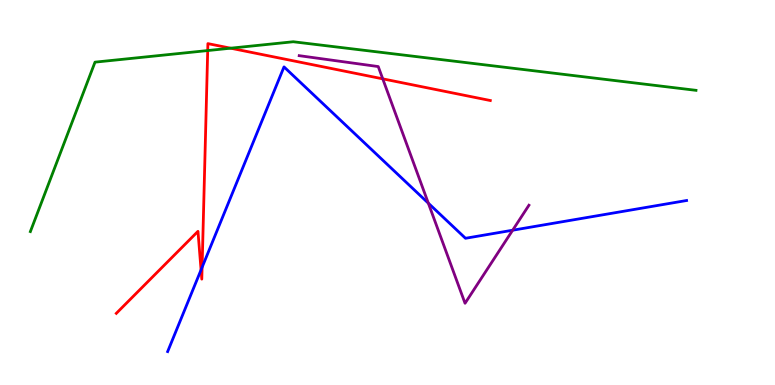[{'lines': ['blue', 'red'], 'intersections': [{'x': 2.59, 'y': 2.99}, {'x': 2.61, 'y': 3.06}]}, {'lines': ['green', 'red'], 'intersections': [{'x': 2.68, 'y': 8.69}, {'x': 2.98, 'y': 8.75}]}, {'lines': ['purple', 'red'], 'intersections': [{'x': 4.94, 'y': 7.95}]}, {'lines': ['blue', 'green'], 'intersections': []}, {'lines': ['blue', 'purple'], 'intersections': [{'x': 5.53, 'y': 4.72}, {'x': 6.61, 'y': 4.02}]}, {'lines': ['green', 'purple'], 'intersections': []}]